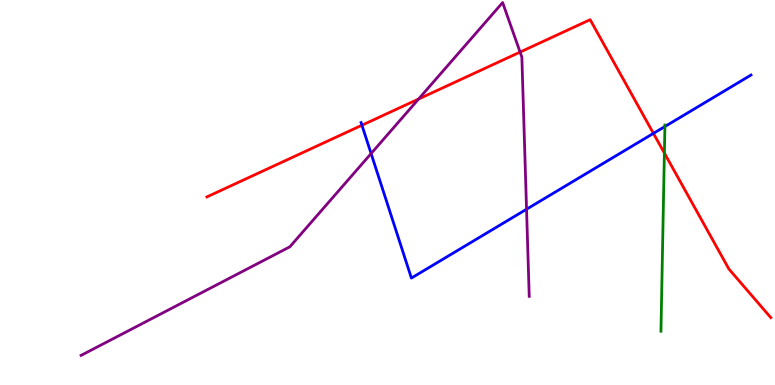[{'lines': ['blue', 'red'], 'intersections': [{'x': 4.67, 'y': 6.75}, {'x': 8.43, 'y': 6.54}]}, {'lines': ['green', 'red'], 'intersections': [{'x': 8.57, 'y': 6.02}]}, {'lines': ['purple', 'red'], 'intersections': [{'x': 5.4, 'y': 7.43}, {'x': 6.71, 'y': 8.65}]}, {'lines': ['blue', 'green'], 'intersections': [{'x': 8.58, 'y': 6.71}]}, {'lines': ['blue', 'purple'], 'intersections': [{'x': 4.79, 'y': 6.01}, {'x': 6.79, 'y': 4.57}]}, {'lines': ['green', 'purple'], 'intersections': []}]